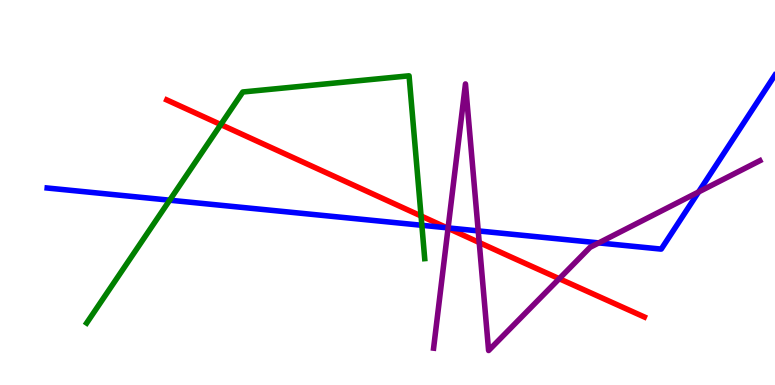[{'lines': ['blue', 'red'], 'intersections': [{'x': 5.77, 'y': 4.08}]}, {'lines': ['green', 'red'], 'intersections': [{'x': 2.85, 'y': 6.76}, {'x': 5.43, 'y': 4.39}]}, {'lines': ['purple', 'red'], 'intersections': [{'x': 5.78, 'y': 4.07}, {'x': 6.18, 'y': 3.7}, {'x': 7.22, 'y': 2.76}]}, {'lines': ['blue', 'green'], 'intersections': [{'x': 2.19, 'y': 4.8}, {'x': 5.44, 'y': 4.15}]}, {'lines': ['blue', 'purple'], 'intersections': [{'x': 5.78, 'y': 4.08}, {'x': 6.17, 'y': 4.0}, {'x': 7.73, 'y': 3.69}, {'x': 9.01, 'y': 5.01}]}, {'lines': ['green', 'purple'], 'intersections': []}]